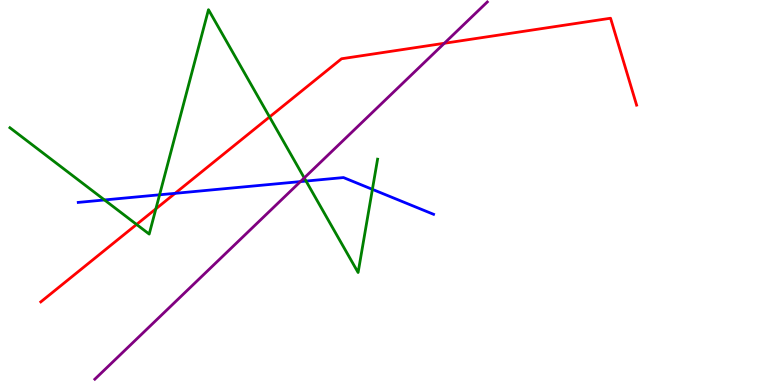[{'lines': ['blue', 'red'], 'intersections': [{'x': 2.26, 'y': 4.98}]}, {'lines': ['green', 'red'], 'intersections': [{'x': 1.76, 'y': 4.17}, {'x': 2.01, 'y': 4.57}, {'x': 3.48, 'y': 6.96}]}, {'lines': ['purple', 'red'], 'intersections': [{'x': 5.73, 'y': 8.88}]}, {'lines': ['blue', 'green'], 'intersections': [{'x': 1.35, 'y': 4.81}, {'x': 2.06, 'y': 4.94}, {'x': 3.95, 'y': 5.3}, {'x': 4.81, 'y': 5.08}]}, {'lines': ['blue', 'purple'], 'intersections': [{'x': 3.88, 'y': 5.28}]}, {'lines': ['green', 'purple'], 'intersections': [{'x': 3.93, 'y': 5.38}]}]